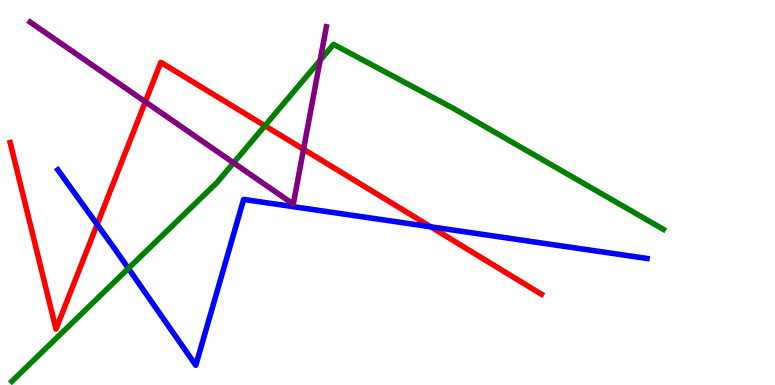[{'lines': ['blue', 'red'], 'intersections': [{'x': 1.25, 'y': 4.17}, {'x': 5.56, 'y': 4.11}]}, {'lines': ['green', 'red'], 'intersections': [{'x': 3.42, 'y': 6.73}]}, {'lines': ['purple', 'red'], 'intersections': [{'x': 1.88, 'y': 7.36}, {'x': 3.92, 'y': 6.12}]}, {'lines': ['blue', 'green'], 'intersections': [{'x': 1.66, 'y': 3.03}]}, {'lines': ['blue', 'purple'], 'intersections': []}, {'lines': ['green', 'purple'], 'intersections': [{'x': 3.01, 'y': 5.77}, {'x': 4.13, 'y': 8.43}]}]